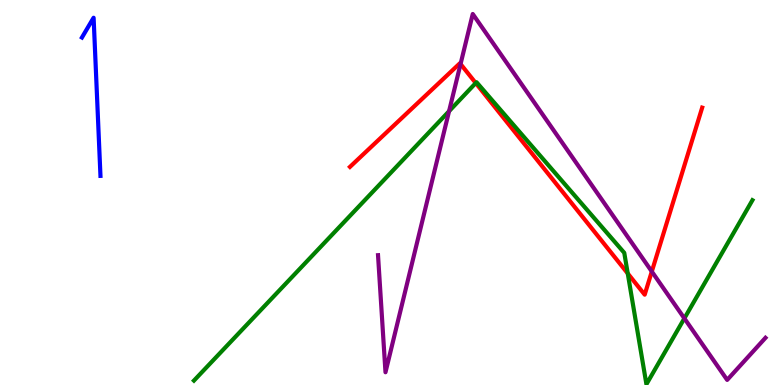[{'lines': ['blue', 'red'], 'intersections': []}, {'lines': ['green', 'red'], 'intersections': [{'x': 6.14, 'y': 7.84}, {'x': 8.1, 'y': 2.9}]}, {'lines': ['purple', 'red'], 'intersections': [{'x': 5.94, 'y': 8.34}, {'x': 8.41, 'y': 2.95}]}, {'lines': ['blue', 'green'], 'intersections': []}, {'lines': ['blue', 'purple'], 'intersections': []}, {'lines': ['green', 'purple'], 'intersections': [{'x': 5.79, 'y': 7.11}, {'x': 8.83, 'y': 1.73}]}]